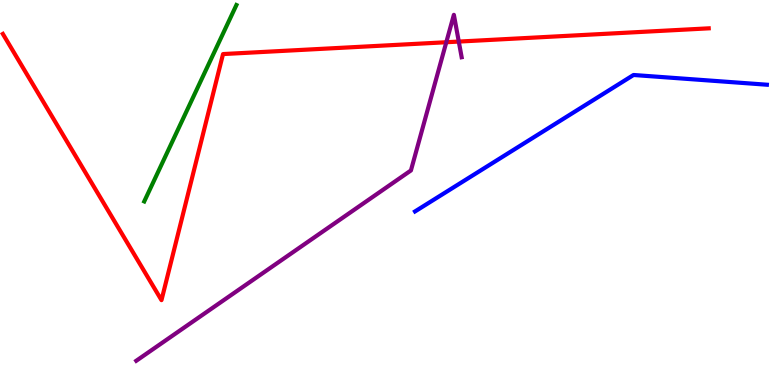[{'lines': ['blue', 'red'], 'intersections': []}, {'lines': ['green', 'red'], 'intersections': []}, {'lines': ['purple', 'red'], 'intersections': [{'x': 5.76, 'y': 8.9}, {'x': 5.92, 'y': 8.92}]}, {'lines': ['blue', 'green'], 'intersections': []}, {'lines': ['blue', 'purple'], 'intersections': []}, {'lines': ['green', 'purple'], 'intersections': []}]